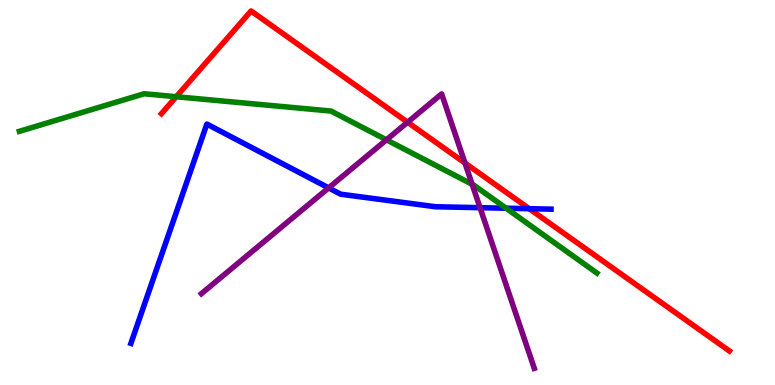[{'lines': ['blue', 'red'], 'intersections': [{'x': 6.83, 'y': 4.58}]}, {'lines': ['green', 'red'], 'intersections': [{'x': 2.27, 'y': 7.49}]}, {'lines': ['purple', 'red'], 'intersections': [{'x': 5.26, 'y': 6.83}, {'x': 6.0, 'y': 5.77}]}, {'lines': ['blue', 'green'], 'intersections': [{'x': 6.53, 'y': 4.59}]}, {'lines': ['blue', 'purple'], 'intersections': [{'x': 4.24, 'y': 5.12}, {'x': 6.19, 'y': 4.61}]}, {'lines': ['green', 'purple'], 'intersections': [{'x': 4.99, 'y': 6.37}, {'x': 6.09, 'y': 5.21}]}]